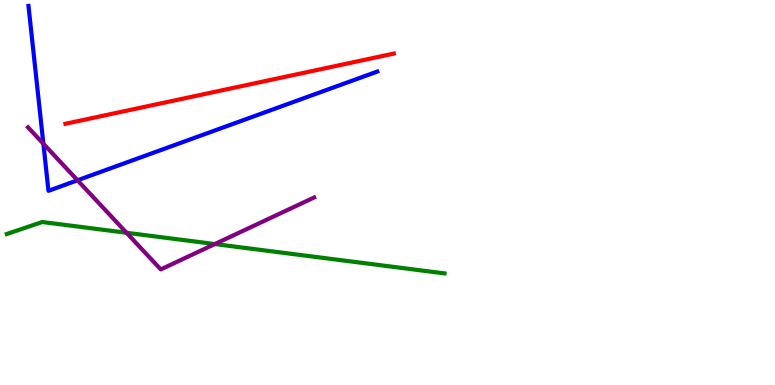[{'lines': ['blue', 'red'], 'intersections': []}, {'lines': ['green', 'red'], 'intersections': []}, {'lines': ['purple', 'red'], 'intersections': []}, {'lines': ['blue', 'green'], 'intersections': []}, {'lines': ['blue', 'purple'], 'intersections': [{'x': 0.56, 'y': 6.27}, {'x': 1.0, 'y': 5.32}]}, {'lines': ['green', 'purple'], 'intersections': [{'x': 1.63, 'y': 3.95}, {'x': 2.77, 'y': 3.66}]}]